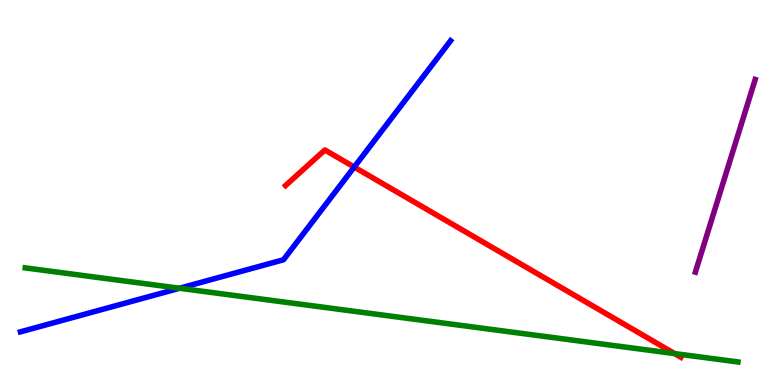[{'lines': ['blue', 'red'], 'intersections': [{'x': 4.57, 'y': 5.66}]}, {'lines': ['green', 'red'], 'intersections': [{'x': 8.7, 'y': 0.816}]}, {'lines': ['purple', 'red'], 'intersections': []}, {'lines': ['blue', 'green'], 'intersections': [{'x': 2.32, 'y': 2.51}]}, {'lines': ['blue', 'purple'], 'intersections': []}, {'lines': ['green', 'purple'], 'intersections': []}]